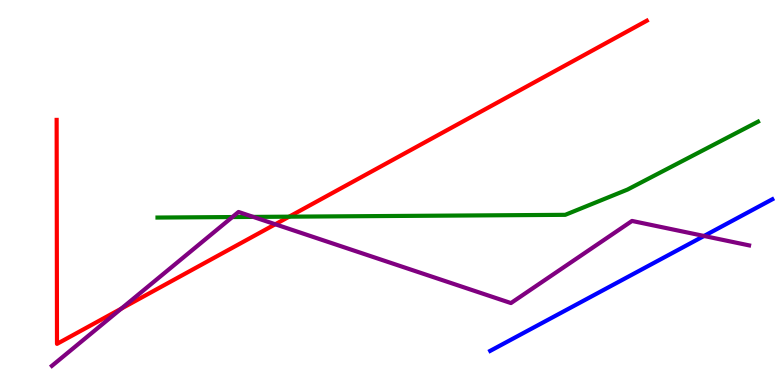[{'lines': ['blue', 'red'], 'intersections': []}, {'lines': ['green', 'red'], 'intersections': [{'x': 3.73, 'y': 4.37}]}, {'lines': ['purple', 'red'], 'intersections': [{'x': 1.56, 'y': 1.98}, {'x': 3.55, 'y': 4.17}]}, {'lines': ['blue', 'green'], 'intersections': []}, {'lines': ['blue', 'purple'], 'intersections': [{'x': 9.08, 'y': 3.87}]}, {'lines': ['green', 'purple'], 'intersections': [{'x': 3.0, 'y': 4.36}, {'x': 3.27, 'y': 4.37}]}]